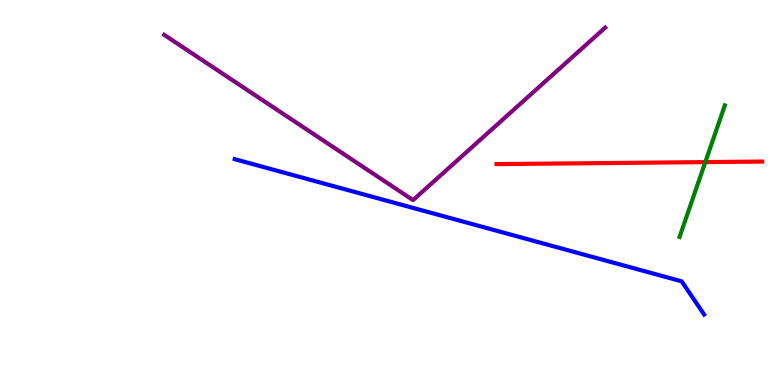[{'lines': ['blue', 'red'], 'intersections': []}, {'lines': ['green', 'red'], 'intersections': [{'x': 9.1, 'y': 5.79}]}, {'lines': ['purple', 'red'], 'intersections': []}, {'lines': ['blue', 'green'], 'intersections': []}, {'lines': ['blue', 'purple'], 'intersections': []}, {'lines': ['green', 'purple'], 'intersections': []}]